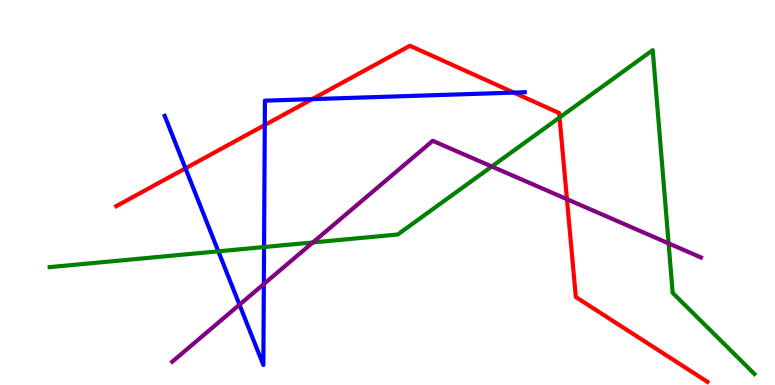[{'lines': ['blue', 'red'], 'intersections': [{'x': 2.39, 'y': 5.63}, {'x': 3.42, 'y': 6.75}, {'x': 4.03, 'y': 7.42}, {'x': 6.63, 'y': 7.59}]}, {'lines': ['green', 'red'], 'intersections': [{'x': 7.22, 'y': 6.95}]}, {'lines': ['purple', 'red'], 'intersections': [{'x': 7.32, 'y': 4.83}]}, {'lines': ['blue', 'green'], 'intersections': [{'x': 2.82, 'y': 3.47}, {'x': 3.41, 'y': 3.58}]}, {'lines': ['blue', 'purple'], 'intersections': [{'x': 3.09, 'y': 2.09}, {'x': 3.4, 'y': 2.62}]}, {'lines': ['green', 'purple'], 'intersections': [{'x': 4.04, 'y': 3.7}, {'x': 6.35, 'y': 5.68}, {'x': 8.63, 'y': 3.68}]}]